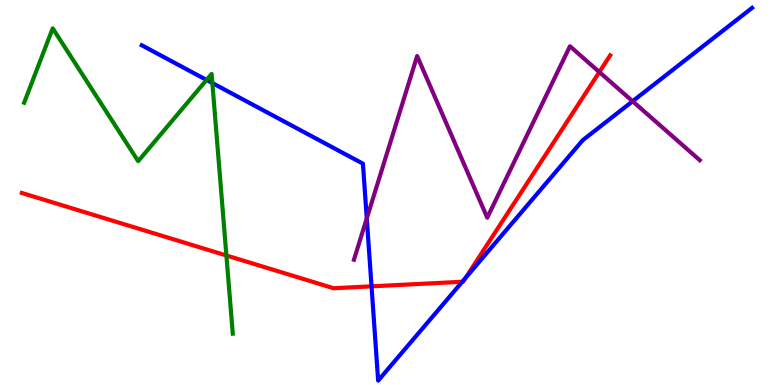[{'lines': ['blue', 'red'], 'intersections': [{'x': 4.79, 'y': 2.56}, {'x': 5.96, 'y': 2.68}, {'x': 6.01, 'y': 2.79}]}, {'lines': ['green', 'red'], 'intersections': [{'x': 2.92, 'y': 3.36}]}, {'lines': ['purple', 'red'], 'intersections': [{'x': 7.73, 'y': 8.13}]}, {'lines': ['blue', 'green'], 'intersections': [{'x': 2.67, 'y': 7.92}, {'x': 2.74, 'y': 7.84}]}, {'lines': ['blue', 'purple'], 'intersections': [{'x': 4.73, 'y': 4.33}, {'x': 8.16, 'y': 7.37}]}, {'lines': ['green', 'purple'], 'intersections': []}]